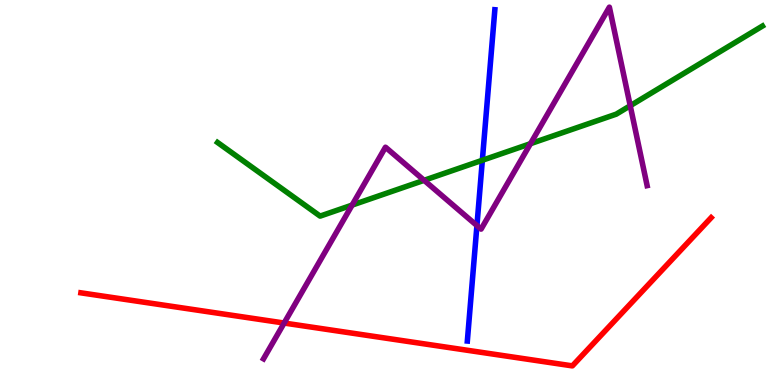[{'lines': ['blue', 'red'], 'intersections': []}, {'lines': ['green', 'red'], 'intersections': []}, {'lines': ['purple', 'red'], 'intersections': [{'x': 3.67, 'y': 1.61}]}, {'lines': ['blue', 'green'], 'intersections': [{'x': 6.22, 'y': 5.84}]}, {'lines': ['blue', 'purple'], 'intersections': [{'x': 6.15, 'y': 4.14}]}, {'lines': ['green', 'purple'], 'intersections': [{'x': 4.54, 'y': 4.67}, {'x': 5.47, 'y': 5.32}, {'x': 6.84, 'y': 6.27}, {'x': 8.13, 'y': 7.25}]}]